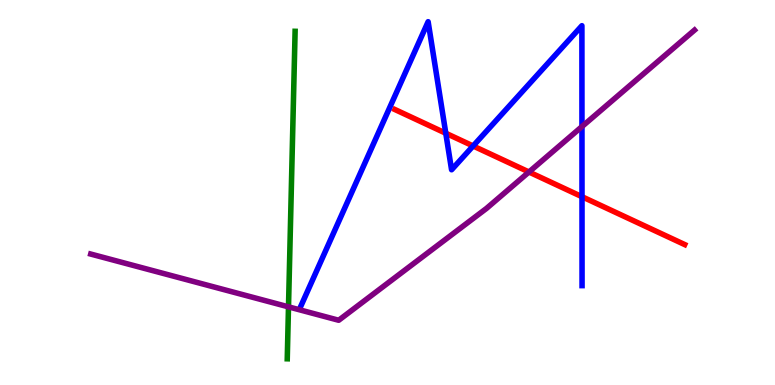[{'lines': ['blue', 'red'], 'intersections': [{'x': 5.75, 'y': 6.54}, {'x': 6.1, 'y': 6.21}, {'x': 7.51, 'y': 4.89}]}, {'lines': ['green', 'red'], 'intersections': []}, {'lines': ['purple', 'red'], 'intersections': [{'x': 6.83, 'y': 5.53}]}, {'lines': ['blue', 'green'], 'intersections': []}, {'lines': ['blue', 'purple'], 'intersections': [{'x': 7.51, 'y': 6.71}]}, {'lines': ['green', 'purple'], 'intersections': [{'x': 3.72, 'y': 2.03}]}]